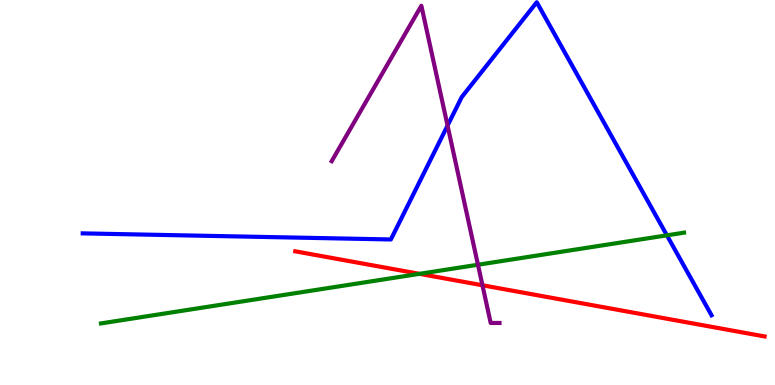[{'lines': ['blue', 'red'], 'intersections': []}, {'lines': ['green', 'red'], 'intersections': [{'x': 5.41, 'y': 2.89}]}, {'lines': ['purple', 'red'], 'intersections': [{'x': 6.23, 'y': 2.59}]}, {'lines': ['blue', 'green'], 'intersections': [{'x': 8.61, 'y': 3.89}]}, {'lines': ['blue', 'purple'], 'intersections': [{'x': 5.77, 'y': 6.74}]}, {'lines': ['green', 'purple'], 'intersections': [{'x': 6.17, 'y': 3.12}]}]